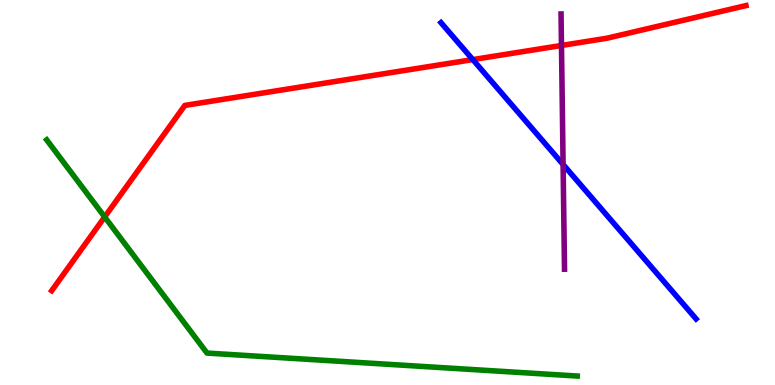[{'lines': ['blue', 'red'], 'intersections': [{'x': 6.1, 'y': 8.45}]}, {'lines': ['green', 'red'], 'intersections': [{'x': 1.35, 'y': 4.36}]}, {'lines': ['purple', 'red'], 'intersections': [{'x': 7.24, 'y': 8.82}]}, {'lines': ['blue', 'green'], 'intersections': []}, {'lines': ['blue', 'purple'], 'intersections': [{'x': 7.27, 'y': 5.73}]}, {'lines': ['green', 'purple'], 'intersections': []}]